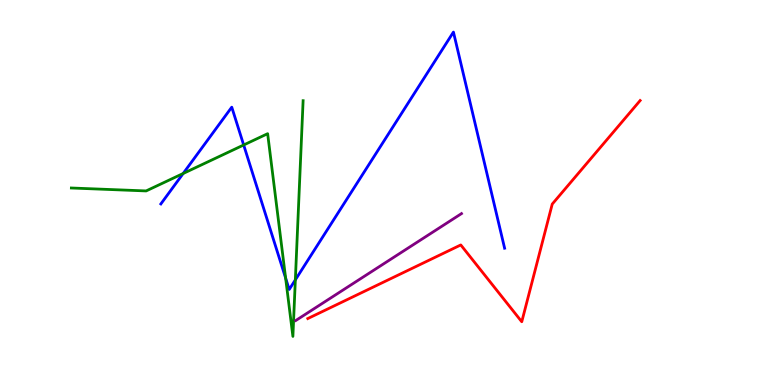[{'lines': ['blue', 'red'], 'intersections': []}, {'lines': ['green', 'red'], 'intersections': []}, {'lines': ['purple', 'red'], 'intersections': []}, {'lines': ['blue', 'green'], 'intersections': [{'x': 2.36, 'y': 5.49}, {'x': 3.14, 'y': 6.23}, {'x': 3.69, 'y': 2.78}, {'x': 3.81, 'y': 2.73}]}, {'lines': ['blue', 'purple'], 'intersections': []}, {'lines': ['green', 'purple'], 'intersections': []}]